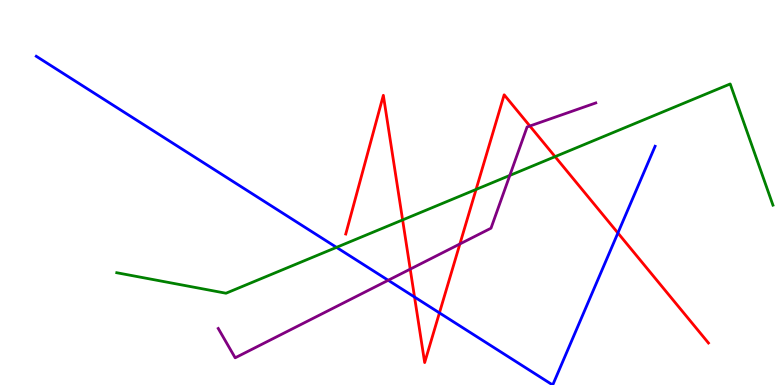[{'lines': ['blue', 'red'], 'intersections': [{'x': 5.35, 'y': 2.28}, {'x': 5.67, 'y': 1.87}, {'x': 7.97, 'y': 3.95}]}, {'lines': ['green', 'red'], 'intersections': [{'x': 5.2, 'y': 4.29}, {'x': 6.14, 'y': 5.08}, {'x': 7.16, 'y': 5.93}]}, {'lines': ['purple', 'red'], 'intersections': [{'x': 5.29, 'y': 3.01}, {'x': 5.93, 'y': 3.66}, {'x': 6.84, 'y': 6.73}]}, {'lines': ['blue', 'green'], 'intersections': [{'x': 4.34, 'y': 3.57}]}, {'lines': ['blue', 'purple'], 'intersections': [{'x': 5.01, 'y': 2.72}]}, {'lines': ['green', 'purple'], 'intersections': [{'x': 6.58, 'y': 5.44}]}]